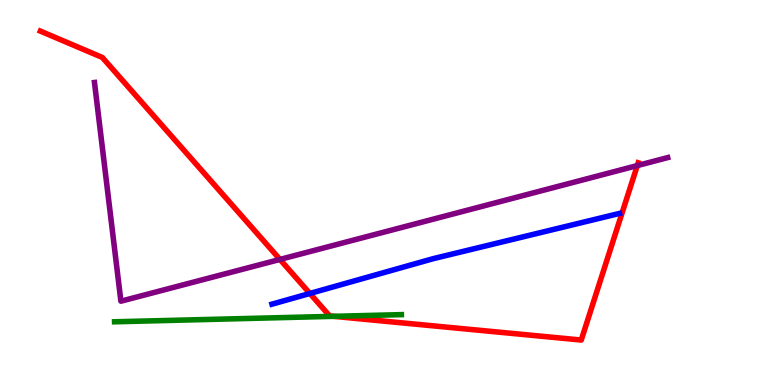[{'lines': ['blue', 'red'], 'intersections': [{'x': 4.0, 'y': 2.38}]}, {'lines': ['green', 'red'], 'intersections': [{'x': 4.31, 'y': 1.78}]}, {'lines': ['purple', 'red'], 'intersections': [{'x': 3.61, 'y': 3.26}, {'x': 8.22, 'y': 5.7}]}, {'lines': ['blue', 'green'], 'intersections': []}, {'lines': ['blue', 'purple'], 'intersections': []}, {'lines': ['green', 'purple'], 'intersections': []}]